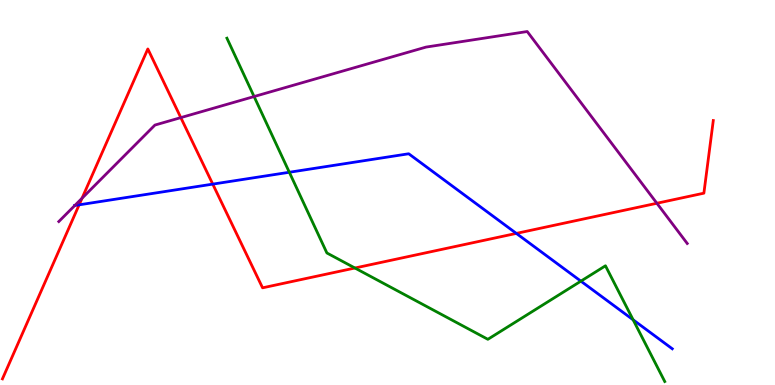[{'lines': ['blue', 'red'], 'intersections': [{'x': 1.02, 'y': 4.68}, {'x': 2.75, 'y': 5.22}, {'x': 6.66, 'y': 3.94}]}, {'lines': ['green', 'red'], 'intersections': [{'x': 4.58, 'y': 3.04}]}, {'lines': ['purple', 'red'], 'intersections': [{'x': 1.06, 'y': 4.85}, {'x': 2.33, 'y': 6.94}, {'x': 8.48, 'y': 4.72}]}, {'lines': ['blue', 'green'], 'intersections': [{'x': 3.73, 'y': 5.53}, {'x': 7.5, 'y': 2.7}, {'x': 8.17, 'y': 1.69}]}, {'lines': ['blue', 'purple'], 'intersections': [{'x': 0.965, 'y': 4.66}]}, {'lines': ['green', 'purple'], 'intersections': [{'x': 3.28, 'y': 7.49}]}]